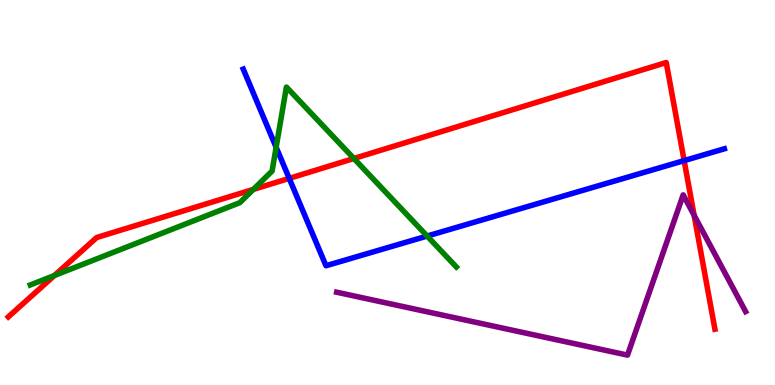[{'lines': ['blue', 'red'], 'intersections': [{'x': 3.73, 'y': 5.37}, {'x': 8.83, 'y': 5.83}]}, {'lines': ['green', 'red'], 'intersections': [{'x': 0.702, 'y': 2.84}, {'x': 3.27, 'y': 5.08}, {'x': 4.57, 'y': 5.88}]}, {'lines': ['purple', 'red'], 'intersections': [{'x': 8.96, 'y': 4.41}]}, {'lines': ['blue', 'green'], 'intersections': [{'x': 3.56, 'y': 6.17}, {'x': 5.51, 'y': 3.87}]}, {'lines': ['blue', 'purple'], 'intersections': []}, {'lines': ['green', 'purple'], 'intersections': []}]